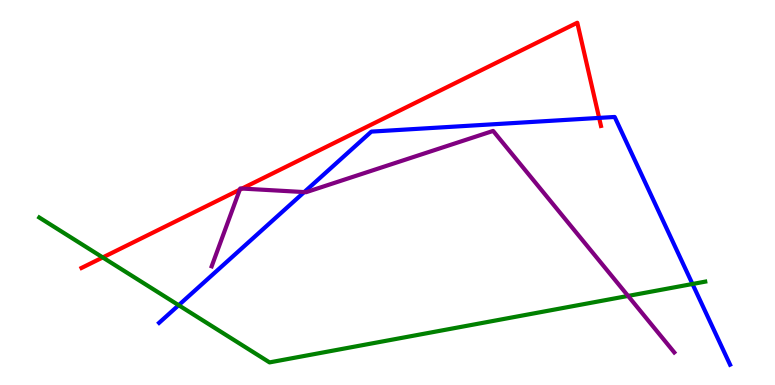[{'lines': ['blue', 'red'], 'intersections': [{'x': 7.73, 'y': 6.94}]}, {'lines': ['green', 'red'], 'intersections': [{'x': 1.33, 'y': 3.31}]}, {'lines': ['purple', 'red'], 'intersections': [{'x': 3.09, 'y': 5.07}, {'x': 3.12, 'y': 5.1}]}, {'lines': ['blue', 'green'], 'intersections': [{'x': 2.31, 'y': 2.07}, {'x': 8.94, 'y': 2.62}]}, {'lines': ['blue', 'purple'], 'intersections': [{'x': 3.93, 'y': 5.01}]}, {'lines': ['green', 'purple'], 'intersections': [{'x': 8.1, 'y': 2.31}]}]